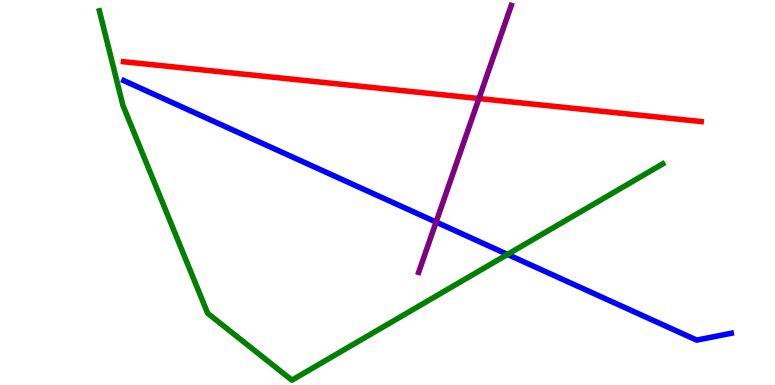[{'lines': ['blue', 'red'], 'intersections': []}, {'lines': ['green', 'red'], 'intersections': []}, {'lines': ['purple', 'red'], 'intersections': [{'x': 6.18, 'y': 7.44}]}, {'lines': ['blue', 'green'], 'intersections': [{'x': 6.55, 'y': 3.39}]}, {'lines': ['blue', 'purple'], 'intersections': [{'x': 5.63, 'y': 4.23}]}, {'lines': ['green', 'purple'], 'intersections': []}]